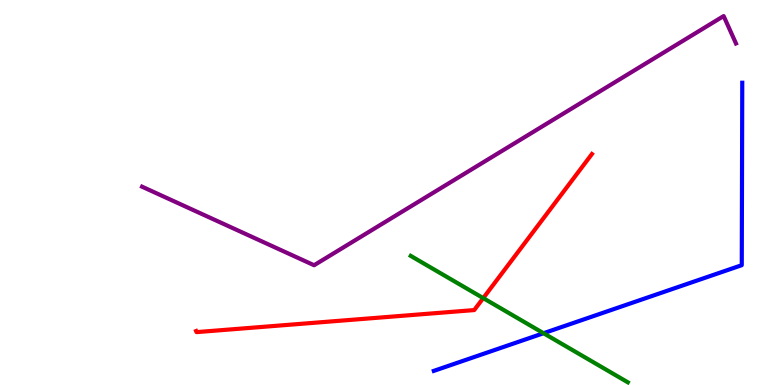[{'lines': ['blue', 'red'], 'intersections': []}, {'lines': ['green', 'red'], 'intersections': [{'x': 6.24, 'y': 2.26}]}, {'lines': ['purple', 'red'], 'intersections': []}, {'lines': ['blue', 'green'], 'intersections': [{'x': 7.01, 'y': 1.34}]}, {'lines': ['blue', 'purple'], 'intersections': []}, {'lines': ['green', 'purple'], 'intersections': []}]